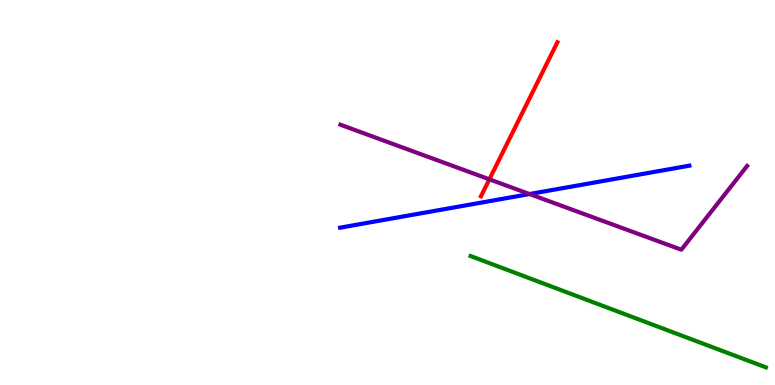[{'lines': ['blue', 'red'], 'intersections': []}, {'lines': ['green', 'red'], 'intersections': []}, {'lines': ['purple', 'red'], 'intersections': [{'x': 6.31, 'y': 5.34}]}, {'lines': ['blue', 'green'], 'intersections': []}, {'lines': ['blue', 'purple'], 'intersections': [{'x': 6.83, 'y': 4.96}]}, {'lines': ['green', 'purple'], 'intersections': []}]